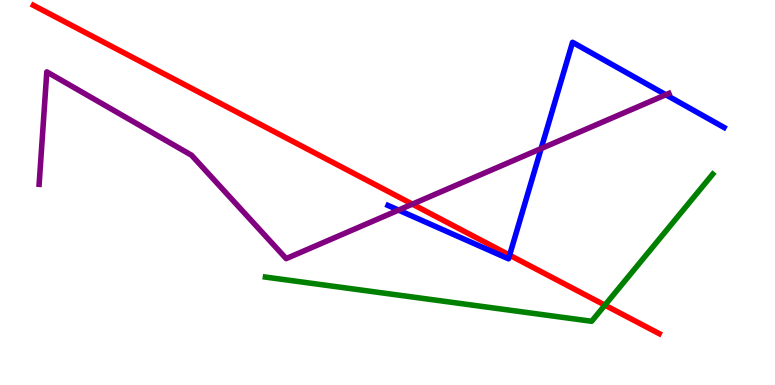[{'lines': ['blue', 'red'], 'intersections': [{'x': 6.58, 'y': 3.37}]}, {'lines': ['green', 'red'], 'intersections': [{'x': 7.81, 'y': 2.07}]}, {'lines': ['purple', 'red'], 'intersections': [{'x': 5.32, 'y': 4.7}]}, {'lines': ['blue', 'green'], 'intersections': []}, {'lines': ['blue', 'purple'], 'intersections': [{'x': 5.14, 'y': 4.54}, {'x': 6.98, 'y': 6.14}, {'x': 8.59, 'y': 7.54}]}, {'lines': ['green', 'purple'], 'intersections': []}]